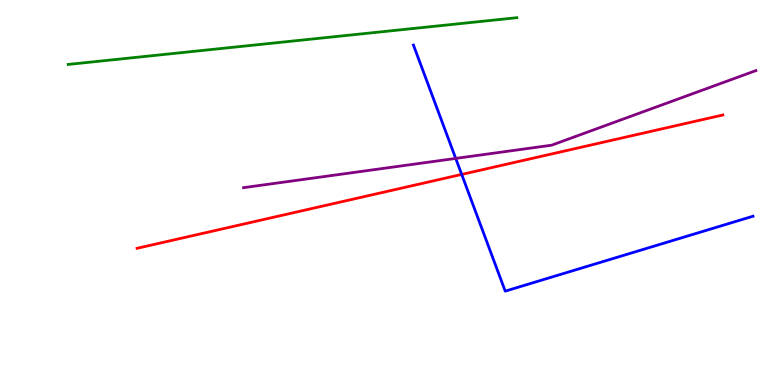[{'lines': ['blue', 'red'], 'intersections': [{'x': 5.96, 'y': 5.47}]}, {'lines': ['green', 'red'], 'intersections': []}, {'lines': ['purple', 'red'], 'intersections': []}, {'lines': ['blue', 'green'], 'intersections': []}, {'lines': ['blue', 'purple'], 'intersections': [{'x': 5.88, 'y': 5.89}]}, {'lines': ['green', 'purple'], 'intersections': []}]